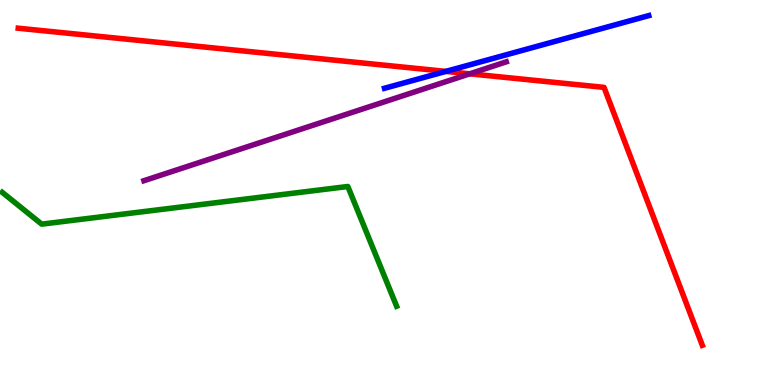[{'lines': ['blue', 'red'], 'intersections': [{'x': 5.75, 'y': 8.15}]}, {'lines': ['green', 'red'], 'intersections': []}, {'lines': ['purple', 'red'], 'intersections': [{'x': 6.06, 'y': 8.08}]}, {'lines': ['blue', 'green'], 'intersections': []}, {'lines': ['blue', 'purple'], 'intersections': []}, {'lines': ['green', 'purple'], 'intersections': []}]